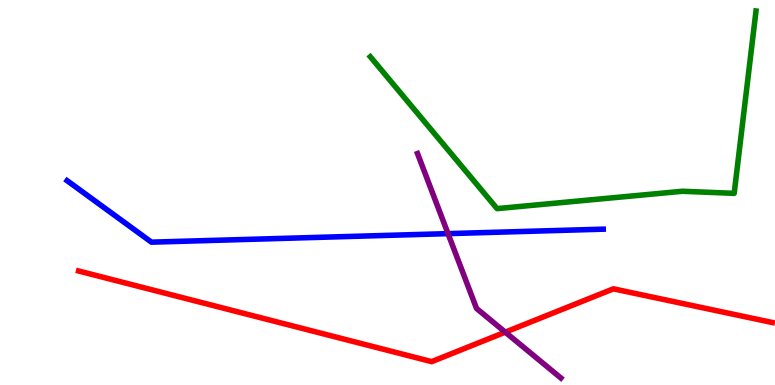[{'lines': ['blue', 'red'], 'intersections': []}, {'lines': ['green', 'red'], 'intersections': []}, {'lines': ['purple', 'red'], 'intersections': [{'x': 6.52, 'y': 1.37}]}, {'lines': ['blue', 'green'], 'intersections': []}, {'lines': ['blue', 'purple'], 'intersections': [{'x': 5.78, 'y': 3.93}]}, {'lines': ['green', 'purple'], 'intersections': []}]